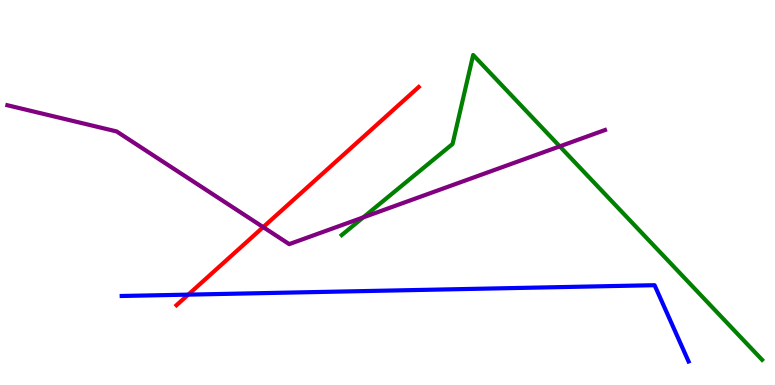[{'lines': ['blue', 'red'], 'intersections': [{'x': 2.43, 'y': 2.35}]}, {'lines': ['green', 'red'], 'intersections': []}, {'lines': ['purple', 'red'], 'intersections': [{'x': 3.4, 'y': 4.1}]}, {'lines': ['blue', 'green'], 'intersections': []}, {'lines': ['blue', 'purple'], 'intersections': []}, {'lines': ['green', 'purple'], 'intersections': [{'x': 4.69, 'y': 4.35}, {'x': 7.22, 'y': 6.2}]}]